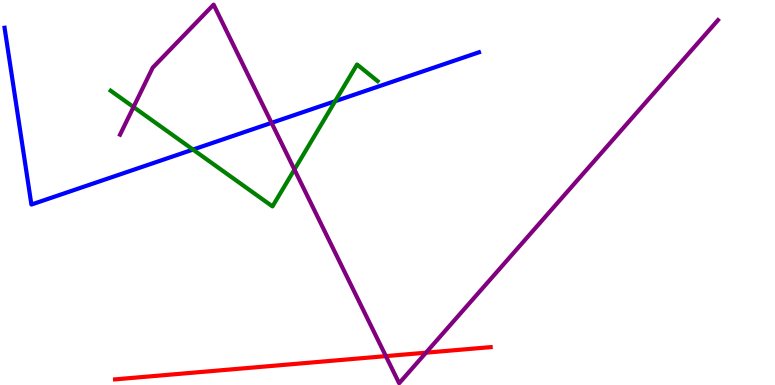[{'lines': ['blue', 'red'], 'intersections': []}, {'lines': ['green', 'red'], 'intersections': []}, {'lines': ['purple', 'red'], 'intersections': [{'x': 4.98, 'y': 0.75}, {'x': 5.5, 'y': 0.839}]}, {'lines': ['blue', 'green'], 'intersections': [{'x': 2.49, 'y': 6.12}, {'x': 4.32, 'y': 7.37}]}, {'lines': ['blue', 'purple'], 'intersections': [{'x': 3.5, 'y': 6.81}]}, {'lines': ['green', 'purple'], 'intersections': [{'x': 1.72, 'y': 7.22}, {'x': 3.8, 'y': 5.6}]}]